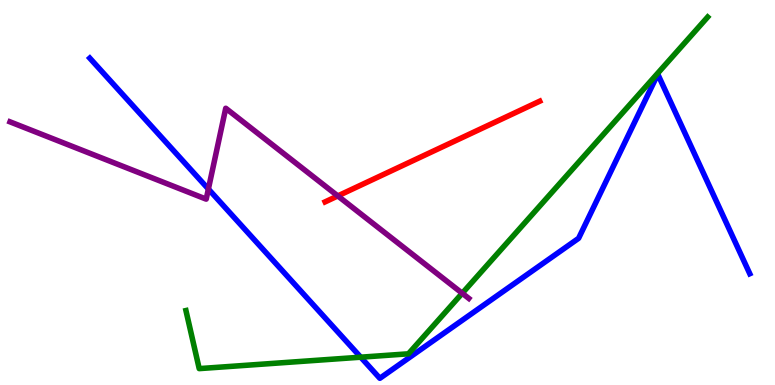[{'lines': ['blue', 'red'], 'intersections': []}, {'lines': ['green', 'red'], 'intersections': []}, {'lines': ['purple', 'red'], 'intersections': [{'x': 4.36, 'y': 4.91}]}, {'lines': ['blue', 'green'], 'intersections': [{'x': 4.65, 'y': 0.722}]}, {'lines': ['blue', 'purple'], 'intersections': [{'x': 2.69, 'y': 5.09}]}, {'lines': ['green', 'purple'], 'intersections': [{'x': 5.96, 'y': 2.38}]}]